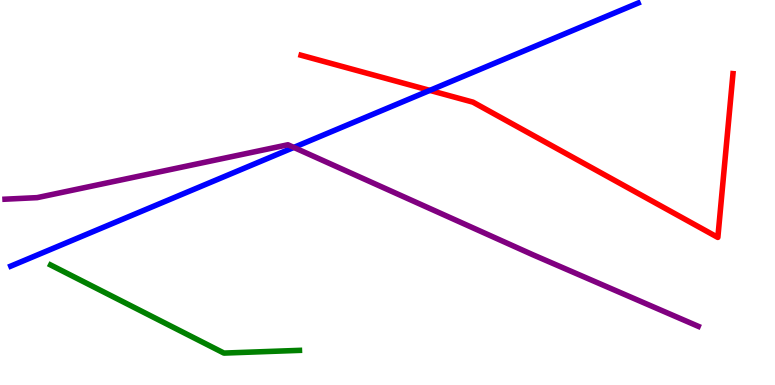[{'lines': ['blue', 'red'], 'intersections': [{'x': 5.55, 'y': 7.65}]}, {'lines': ['green', 'red'], 'intersections': []}, {'lines': ['purple', 'red'], 'intersections': []}, {'lines': ['blue', 'green'], 'intersections': []}, {'lines': ['blue', 'purple'], 'intersections': [{'x': 3.79, 'y': 6.17}]}, {'lines': ['green', 'purple'], 'intersections': []}]